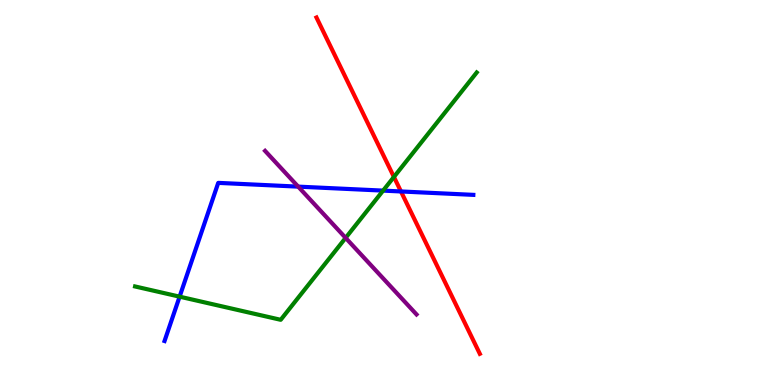[{'lines': ['blue', 'red'], 'intersections': [{'x': 5.17, 'y': 5.03}]}, {'lines': ['green', 'red'], 'intersections': [{'x': 5.08, 'y': 5.4}]}, {'lines': ['purple', 'red'], 'intersections': []}, {'lines': ['blue', 'green'], 'intersections': [{'x': 2.32, 'y': 2.29}, {'x': 4.94, 'y': 5.05}]}, {'lines': ['blue', 'purple'], 'intersections': [{'x': 3.85, 'y': 5.15}]}, {'lines': ['green', 'purple'], 'intersections': [{'x': 4.46, 'y': 3.82}]}]